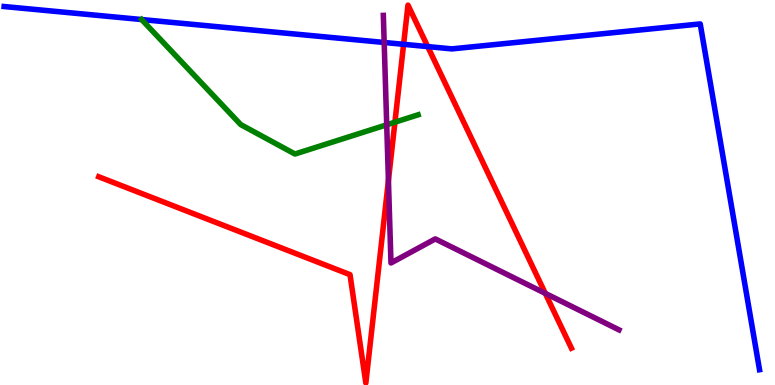[{'lines': ['blue', 'red'], 'intersections': [{'x': 5.21, 'y': 8.85}, {'x': 5.52, 'y': 8.79}]}, {'lines': ['green', 'red'], 'intersections': [{'x': 5.1, 'y': 6.83}]}, {'lines': ['purple', 'red'], 'intersections': [{'x': 5.01, 'y': 5.31}, {'x': 7.04, 'y': 2.38}]}, {'lines': ['blue', 'green'], 'intersections': [{'x': 1.83, 'y': 9.49}]}, {'lines': ['blue', 'purple'], 'intersections': [{'x': 4.96, 'y': 8.9}]}, {'lines': ['green', 'purple'], 'intersections': [{'x': 4.99, 'y': 6.76}]}]